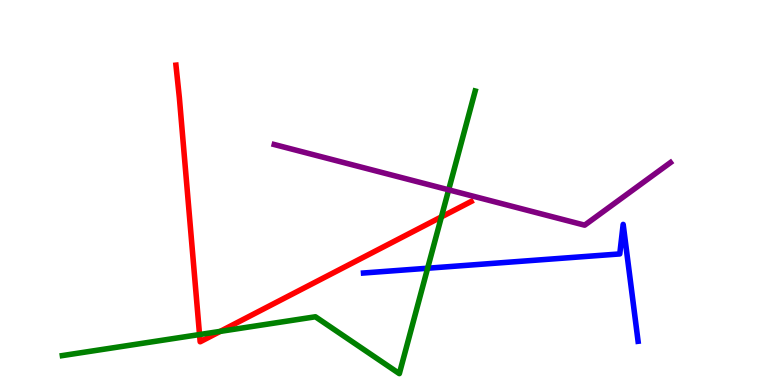[{'lines': ['blue', 'red'], 'intersections': []}, {'lines': ['green', 'red'], 'intersections': [{'x': 2.57, 'y': 1.31}, {'x': 2.84, 'y': 1.39}, {'x': 5.7, 'y': 4.37}]}, {'lines': ['purple', 'red'], 'intersections': []}, {'lines': ['blue', 'green'], 'intersections': [{'x': 5.52, 'y': 3.03}]}, {'lines': ['blue', 'purple'], 'intersections': []}, {'lines': ['green', 'purple'], 'intersections': [{'x': 5.79, 'y': 5.07}]}]